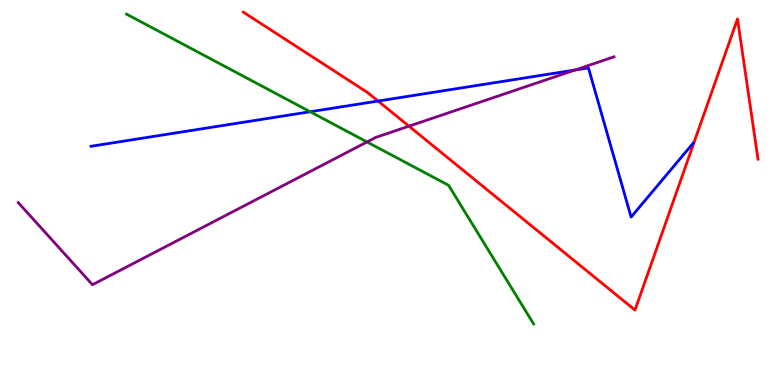[{'lines': ['blue', 'red'], 'intersections': [{'x': 4.88, 'y': 7.38}]}, {'lines': ['green', 'red'], 'intersections': []}, {'lines': ['purple', 'red'], 'intersections': [{'x': 5.28, 'y': 6.72}]}, {'lines': ['blue', 'green'], 'intersections': [{'x': 4.0, 'y': 7.1}]}, {'lines': ['blue', 'purple'], 'intersections': [{'x': 7.42, 'y': 8.18}]}, {'lines': ['green', 'purple'], 'intersections': [{'x': 4.74, 'y': 6.31}]}]